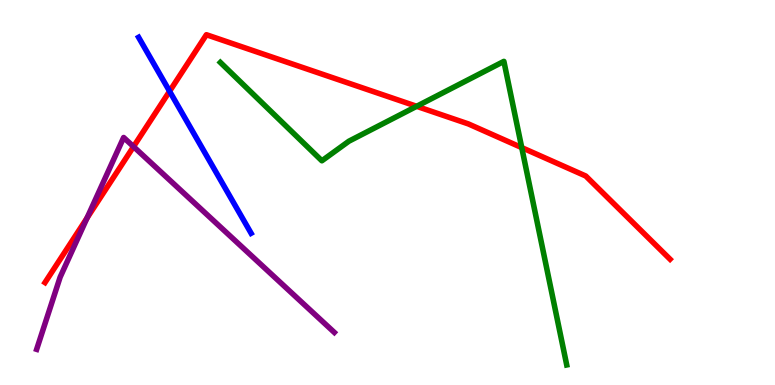[{'lines': ['blue', 'red'], 'intersections': [{'x': 2.19, 'y': 7.63}]}, {'lines': ['green', 'red'], 'intersections': [{'x': 5.38, 'y': 7.24}, {'x': 6.73, 'y': 6.17}]}, {'lines': ['purple', 'red'], 'intersections': [{'x': 1.12, 'y': 4.34}, {'x': 1.72, 'y': 6.19}]}, {'lines': ['blue', 'green'], 'intersections': []}, {'lines': ['blue', 'purple'], 'intersections': []}, {'lines': ['green', 'purple'], 'intersections': []}]